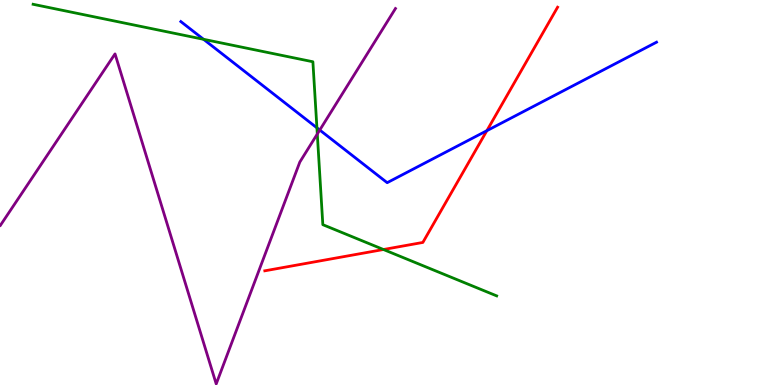[{'lines': ['blue', 'red'], 'intersections': [{'x': 6.28, 'y': 6.61}]}, {'lines': ['green', 'red'], 'intersections': [{'x': 4.95, 'y': 3.52}]}, {'lines': ['purple', 'red'], 'intersections': []}, {'lines': ['blue', 'green'], 'intersections': [{'x': 2.63, 'y': 8.98}, {'x': 4.09, 'y': 6.68}]}, {'lines': ['blue', 'purple'], 'intersections': [{'x': 4.13, 'y': 6.62}]}, {'lines': ['green', 'purple'], 'intersections': [{'x': 4.09, 'y': 6.52}]}]